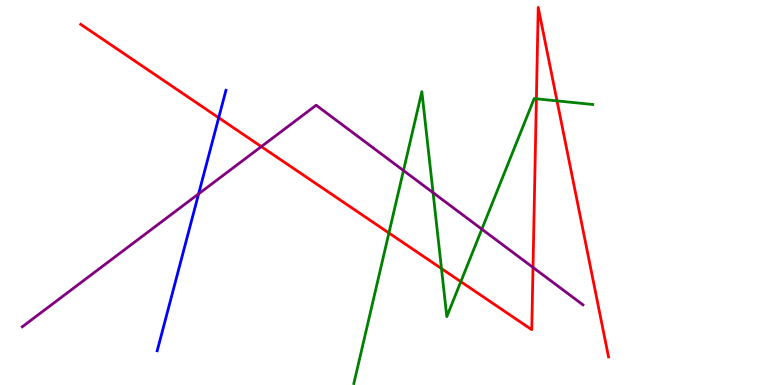[{'lines': ['blue', 'red'], 'intersections': [{'x': 2.82, 'y': 6.94}]}, {'lines': ['green', 'red'], 'intersections': [{'x': 5.02, 'y': 3.95}, {'x': 5.7, 'y': 3.02}, {'x': 5.95, 'y': 2.68}, {'x': 6.92, 'y': 7.43}, {'x': 7.19, 'y': 7.38}]}, {'lines': ['purple', 'red'], 'intersections': [{'x': 3.37, 'y': 6.19}, {'x': 6.88, 'y': 3.05}]}, {'lines': ['blue', 'green'], 'intersections': []}, {'lines': ['blue', 'purple'], 'intersections': [{'x': 2.56, 'y': 4.96}]}, {'lines': ['green', 'purple'], 'intersections': [{'x': 5.21, 'y': 5.57}, {'x': 5.59, 'y': 5.0}, {'x': 6.22, 'y': 4.05}]}]